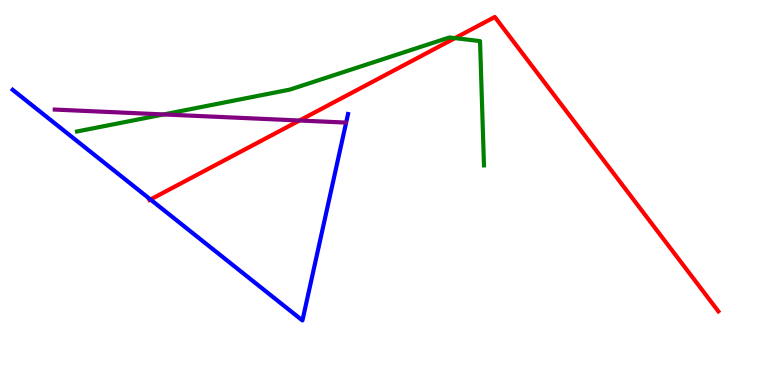[{'lines': ['blue', 'red'], 'intersections': [{'x': 1.94, 'y': 4.82}]}, {'lines': ['green', 'red'], 'intersections': [{'x': 5.87, 'y': 9.01}]}, {'lines': ['purple', 'red'], 'intersections': [{'x': 3.86, 'y': 6.87}]}, {'lines': ['blue', 'green'], 'intersections': []}, {'lines': ['blue', 'purple'], 'intersections': []}, {'lines': ['green', 'purple'], 'intersections': [{'x': 2.11, 'y': 7.03}]}]